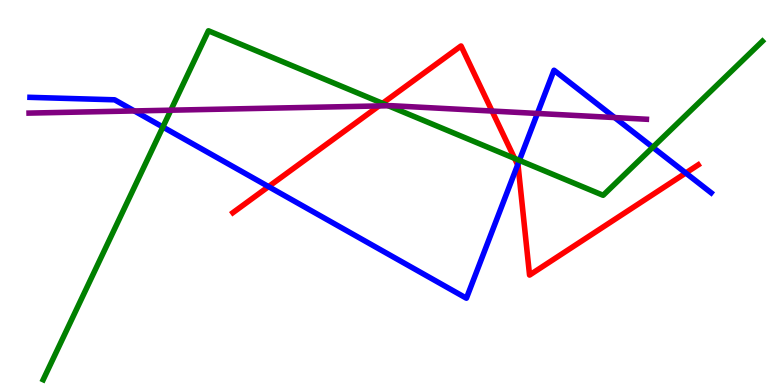[{'lines': ['blue', 'red'], 'intersections': [{'x': 3.47, 'y': 5.15}, {'x': 6.68, 'y': 5.72}, {'x': 8.85, 'y': 5.51}]}, {'lines': ['green', 'red'], 'intersections': [{'x': 4.94, 'y': 7.32}, {'x': 6.64, 'y': 5.89}]}, {'lines': ['purple', 'red'], 'intersections': [{'x': 4.89, 'y': 7.25}, {'x': 6.35, 'y': 7.12}]}, {'lines': ['blue', 'green'], 'intersections': [{'x': 2.1, 'y': 6.7}, {'x': 6.7, 'y': 5.83}, {'x': 8.42, 'y': 6.17}]}, {'lines': ['blue', 'purple'], 'intersections': [{'x': 1.73, 'y': 7.12}, {'x': 6.93, 'y': 7.05}, {'x': 7.93, 'y': 6.95}]}, {'lines': ['green', 'purple'], 'intersections': [{'x': 2.2, 'y': 7.14}, {'x': 5.01, 'y': 7.25}]}]